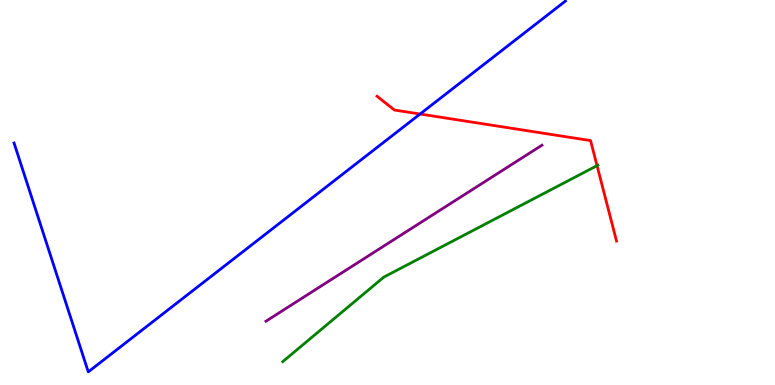[{'lines': ['blue', 'red'], 'intersections': [{'x': 5.42, 'y': 7.04}]}, {'lines': ['green', 'red'], 'intersections': [{'x': 7.7, 'y': 5.7}]}, {'lines': ['purple', 'red'], 'intersections': []}, {'lines': ['blue', 'green'], 'intersections': []}, {'lines': ['blue', 'purple'], 'intersections': []}, {'lines': ['green', 'purple'], 'intersections': []}]